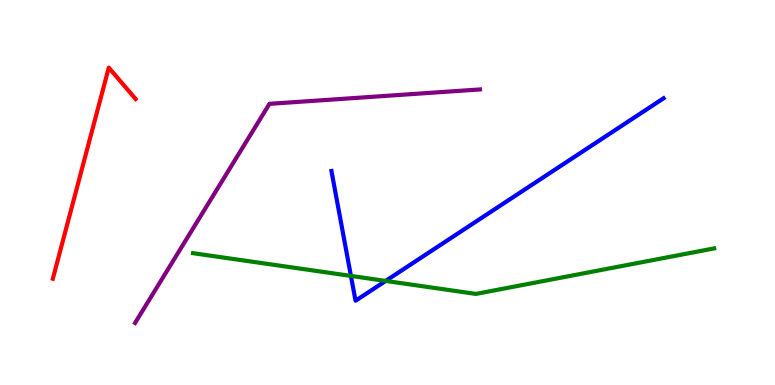[{'lines': ['blue', 'red'], 'intersections': []}, {'lines': ['green', 'red'], 'intersections': []}, {'lines': ['purple', 'red'], 'intersections': []}, {'lines': ['blue', 'green'], 'intersections': [{'x': 4.53, 'y': 2.83}, {'x': 4.98, 'y': 2.7}]}, {'lines': ['blue', 'purple'], 'intersections': []}, {'lines': ['green', 'purple'], 'intersections': []}]